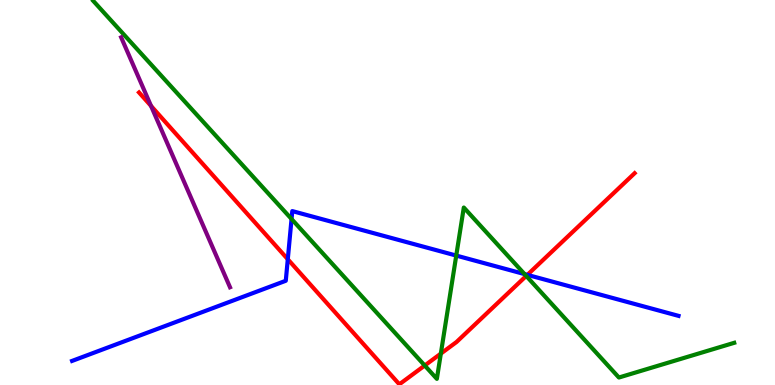[{'lines': ['blue', 'red'], 'intersections': [{'x': 3.71, 'y': 3.27}, {'x': 6.8, 'y': 2.86}]}, {'lines': ['green', 'red'], 'intersections': [{'x': 5.48, 'y': 0.506}, {'x': 5.69, 'y': 0.815}, {'x': 6.79, 'y': 2.83}]}, {'lines': ['purple', 'red'], 'intersections': [{'x': 1.95, 'y': 7.25}]}, {'lines': ['blue', 'green'], 'intersections': [{'x': 3.76, 'y': 4.31}, {'x': 5.89, 'y': 3.36}, {'x': 6.77, 'y': 2.88}]}, {'lines': ['blue', 'purple'], 'intersections': []}, {'lines': ['green', 'purple'], 'intersections': []}]